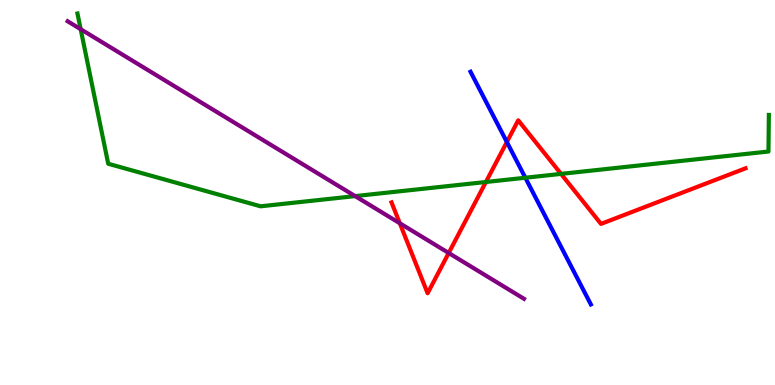[{'lines': ['blue', 'red'], 'intersections': [{'x': 6.54, 'y': 6.31}]}, {'lines': ['green', 'red'], 'intersections': [{'x': 6.27, 'y': 5.27}, {'x': 7.24, 'y': 5.48}]}, {'lines': ['purple', 'red'], 'intersections': [{'x': 5.16, 'y': 4.2}, {'x': 5.79, 'y': 3.43}]}, {'lines': ['blue', 'green'], 'intersections': [{'x': 6.78, 'y': 5.38}]}, {'lines': ['blue', 'purple'], 'intersections': []}, {'lines': ['green', 'purple'], 'intersections': [{'x': 1.04, 'y': 9.24}, {'x': 4.58, 'y': 4.91}]}]